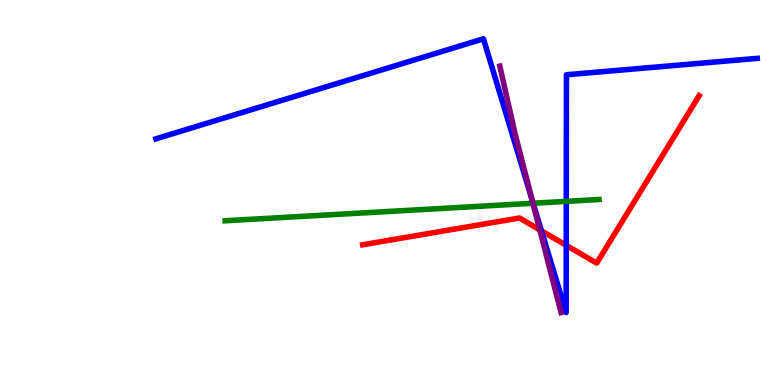[{'lines': ['blue', 'red'], 'intersections': [{'x': 6.99, 'y': 4.0}, {'x': 7.31, 'y': 3.63}]}, {'lines': ['green', 'red'], 'intersections': []}, {'lines': ['purple', 'red'], 'intersections': [{'x': 6.97, 'y': 4.03}]}, {'lines': ['blue', 'green'], 'intersections': [{'x': 6.88, 'y': 4.72}, {'x': 7.31, 'y': 4.77}]}, {'lines': ['blue', 'purple'], 'intersections': [{'x': 6.86, 'y': 4.82}]}, {'lines': ['green', 'purple'], 'intersections': [{'x': 6.88, 'y': 4.72}]}]